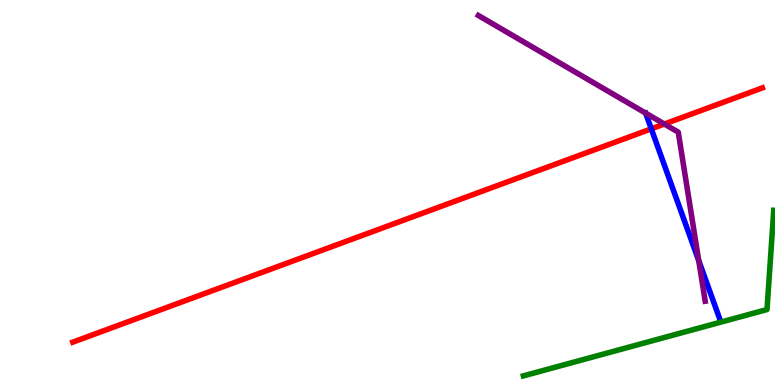[{'lines': ['blue', 'red'], 'intersections': [{'x': 8.4, 'y': 6.65}]}, {'lines': ['green', 'red'], 'intersections': []}, {'lines': ['purple', 'red'], 'intersections': [{'x': 8.57, 'y': 6.78}]}, {'lines': ['blue', 'green'], 'intersections': []}, {'lines': ['blue', 'purple'], 'intersections': [{'x': 9.02, 'y': 3.23}]}, {'lines': ['green', 'purple'], 'intersections': []}]